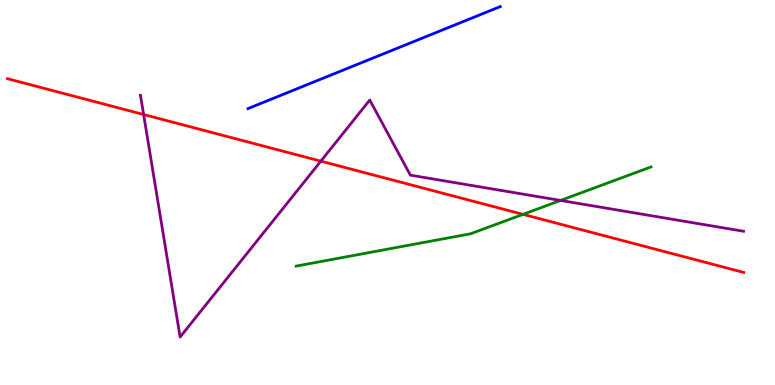[{'lines': ['blue', 'red'], 'intersections': []}, {'lines': ['green', 'red'], 'intersections': [{'x': 6.75, 'y': 4.43}]}, {'lines': ['purple', 'red'], 'intersections': [{'x': 1.85, 'y': 7.03}, {'x': 4.14, 'y': 5.81}]}, {'lines': ['blue', 'green'], 'intersections': []}, {'lines': ['blue', 'purple'], 'intersections': []}, {'lines': ['green', 'purple'], 'intersections': [{'x': 7.23, 'y': 4.79}]}]